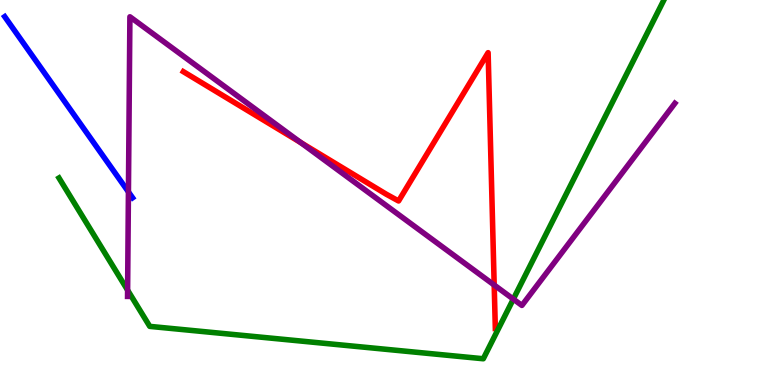[{'lines': ['blue', 'red'], 'intersections': []}, {'lines': ['green', 'red'], 'intersections': []}, {'lines': ['purple', 'red'], 'intersections': [{'x': 3.88, 'y': 6.3}, {'x': 6.38, 'y': 2.6}]}, {'lines': ['blue', 'green'], 'intersections': []}, {'lines': ['blue', 'purple'], 'intersections': [{'x': 1.66, 'y': 5.02}]}, {'lines': ['green', 'purple'], 'intersections': [{'x': 1.65, 'y': 2.46}, {'x': 6.62, 'y': 2.23}]}]